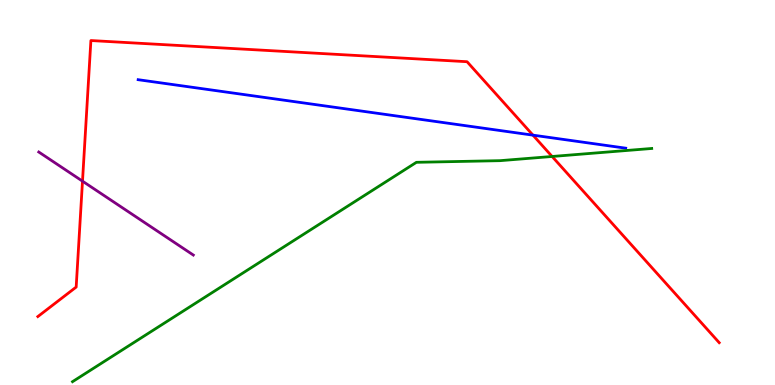[{'lines': ['blue', 'red'], 'intersections': [{'x': 6.88, 'y': 6.49}]}, {'lines': ['green', 'red'], 'intersections': [{'x': 7.12, 'y': 5.94}]}, {'lines': ['purple', 'red'], 'intersections': [{'x': 1.06, 'y': 5.29}]}, {'lines': ['blue', 'green'], 'intersections': []}, {'lines': ['blue', 'purple'], 'intersections': []}, {'lines': ['green', 'purple'], 'intersections': []}]